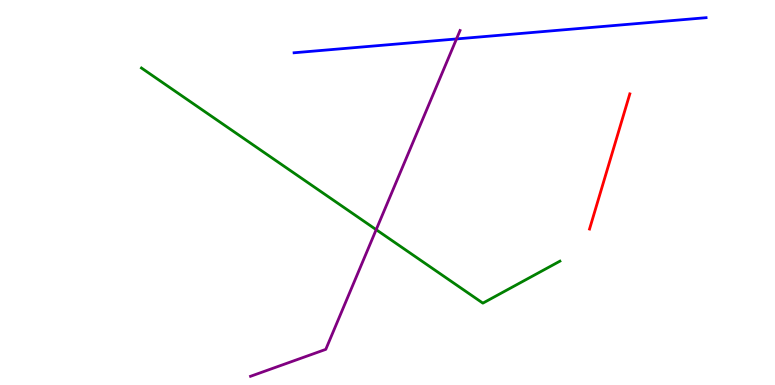[{'lines': ['blue', 'red'], 'intersections': []}, {'lines': ['green', 'red'], 'intersections': []}, {'lines': ['purple', 'red'], 'intersections': []}, {'lines': ['blue', 'green'], 'intersections': []}, {'lines': ['blue', 'purple'], 'intersections': [{'x': 5.89, 'y': 8.99}]}, {'lines': ['green', 'purple'], 'intersections': [{'x': 4.85, 'y': 4.03}]}]